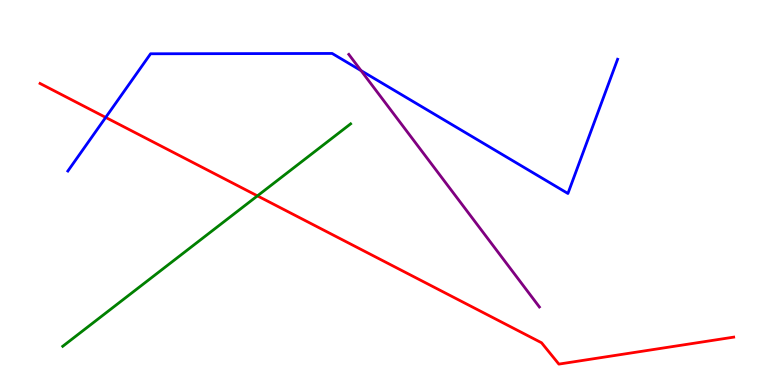[{'lines': ['blue', 'red'], 'intersections': [{'x': 1.36, 'y': 6.95}]}, {'lines': ['green', 'red'], 'intersections': [{'x': 3.32, 'y': 4.91}]}, {'lines': ['purple', 'red'], 'intersections': []}, {'lines': ['blue', 'green'], 'intersections': []}, {'lines': ['blue', 'purple'], 'intersections': [{'x': 4.66, 'y': 8.17}]}, {'lines': ['green', 'purple'], 'intersections': []}]